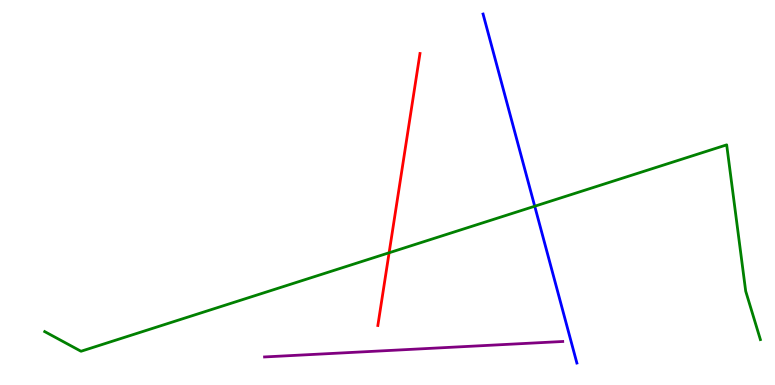[{'lines': ['blue', 'red'], 'intersections': []}, {'lines': ['green', 'red'], 'intersections': [{'x': 5.02, 'y': 3.43}]}, {'lines': ['purple', 'red'], 'intersections': []}, {'lines': ['blue', 'green'], 'intersections': [{'x': 6.9, 'y': 4.64}]}, {'lines': ['blue', 'purple'], 'intersections': []}, {'lines': ['green', 'purple'], 'intersections': []}]